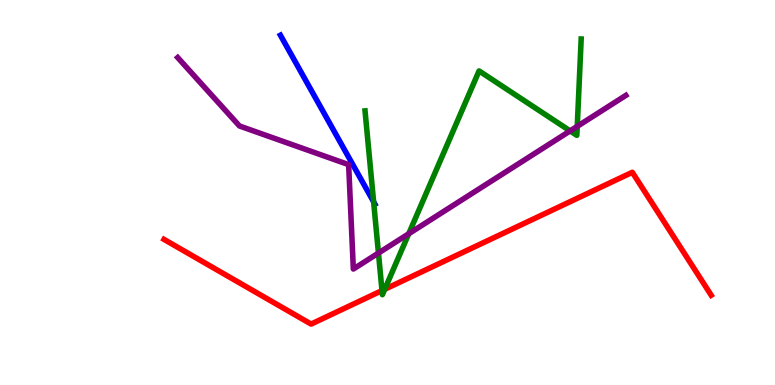[{'lines': ['blue', 'red'], 'intersections': []}, {'lines': ['green', 'red'], 'intersections': [{'x': 4.93, 'y': 2.45}, {'x': 4.96, 'y': 2.49}]}, {'lines': ['purple', 'red'], 'intersections': []}, {'lines': ['blue', 'green'], 'intersections': [{'x': 4.82, 'y': 4.76}]}, {'lines': ['blue', 'purple'], 'intersections': []}, {'lines': ['green', 'purple'], 'intersections': [{'x': 4.88, 'y': 3.43}, {'x': 5.27, 'y': 3.93}, {'x': 7.36, 'y': 6.6}, {'x': 7.45, 'y': 6.72}]}]